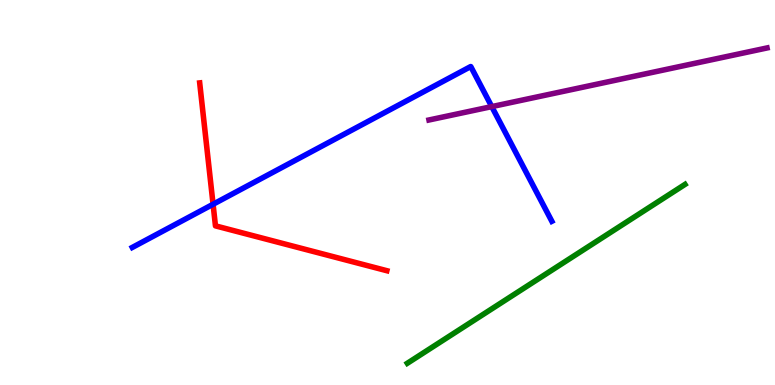[{'lines': ['blue', 'red'], 'intersections': [{'x': 2.75, 'y': 4.69}]}, {'lines': ['green', 'red'], 'intersections': []}, {'lines': ['purple', 'red'], 'intersections': []}, {'lines': ['blue', 'green'], 'intersections': []}, {'lines': ['blue', 'purple'], 'intersections': [{'x': 6.35, 'y': 7.23}]}, {'lines': ['green', 'purple'], 'intersections': []}]